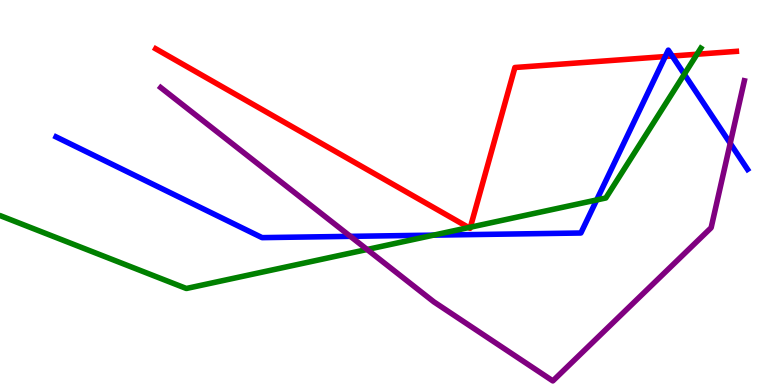[{'lines': ['blue', 'red'], 'intersections': [{'x': 8.58, 'y': 8.53}, {'x': 8.67, 'y': 8.54}]}, {'lines': ['green', 'red'], 'intersections': [{'x': 6.05, 'y': 4.09}, {'x': 6.07, 'y': 4.1}, {'x': 8.99, 'y': 8.59}]}, {'lines': ['purple', 'red'], 'intersections': []}, {'lines': ['blue', 'green'], 'intersections': [{'x': 5.59, 'y': 3.89}, {'x': 7.7, 'y': 4.81}, {'x': 8.83, 'y': 8.07}]}, {'lines': ['blue', 'purple'], 'intersections': [{'x': 4.52, 'y': 3.86}, {'x': 9.42, 'y': 6.28}]}, {'lines': ['green', 'purple'], 'intersections': [{'x': 4.74, 'y': 3.52}]}]